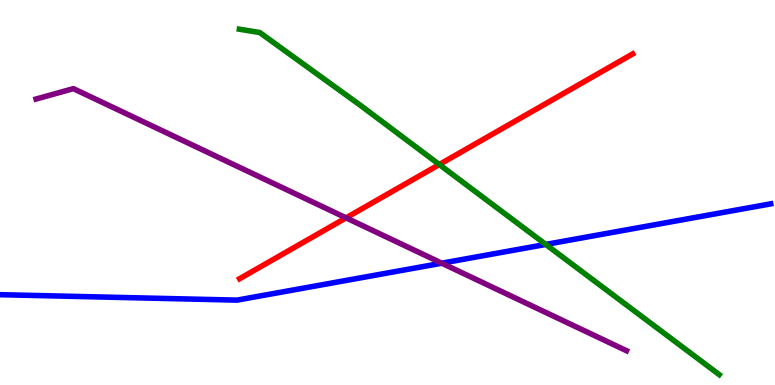[{'lines': ['blue', 'red'], 'intersections': []}, {'lines': ['green', 'red'], 'intersections': [{'x': 5.67, 'y': 5.73}]}, {'lines': ['purple', 'red'], 'intersections': [{'x': 4.47, 'y': 4.34}]}, {'lines': ['blue', 'green'], 'intersections': [{'x': 7.04, 'y': 3.65}]}, {'lines': ['blue', 'purple'], 'intersections': [{'x': 5.7, 'y': 3.16}]}, {'lines': ['green', 'purple'], 'intersections': []}]